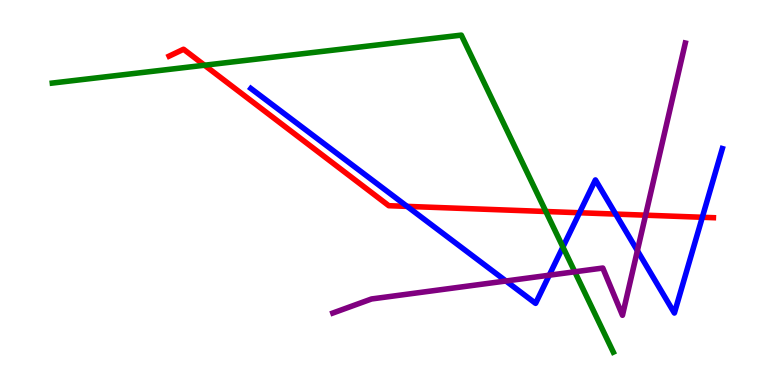[{'lines': ['blue', 'red'], 'intersections': [{'x': 5.25, 'y': 4.64}, {'x': 7.48, 'y': 4.47}, {'x': 7.94, 'y': 4.44}, {'x': 9.06, 'y': 4.36}]}, {'lines': ['green', 'red'], 'intersections': [{'x': 2.64, 'y': 8.31}, {'x': 7.04, 'y': 4.51}]}, {'lines': ['purple', 'red'], 'intersections': [{'x': 8.33, 'y': 4.41}]}, {'lines': ['blue', 'green'], 'intersections': [{'x': 7.26, 'y': 3.58}]}, {'lines': ['blue', 'purple'], 'intersections': [{'x': 6.53, 'y': 2.7}, {'x': 7.09, 'y': 2.85}, {'x': 8.22, 'y': 3.49}]}, {'lines': ['green', 'purple'], 'intersections': [{'x': 7.42, 'y': 2.94}]}]